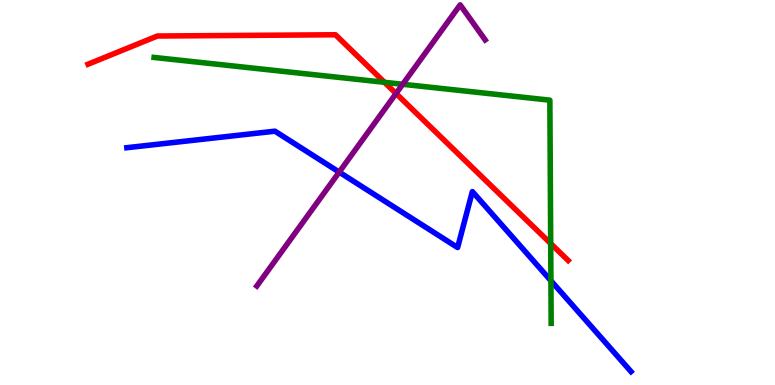[{'lines': ['blue', 'red'], 'intersections': []}, {'lines': ['green', 'red'], 'intersections': [{'x': 4.96, 'y': 7.86}, {'x': 7.11, 'y': 3.67}]}, {'lines': ['purple', 'red'], 'intersections': [{'x': 5.11, 'y': 7.57}]}, {'lines': ['blue', 'green'], 'intersections': [{'x': 7.11, 'y': 2.71}]}, {'lines': ['blue', 'purple'], 'intersections': [{'x': 4.38, 'y': 5.53}]}, {'lines': ['green', 'purple'], 'intersections': [{'x': 5.2, 'y': 7.81}]}]